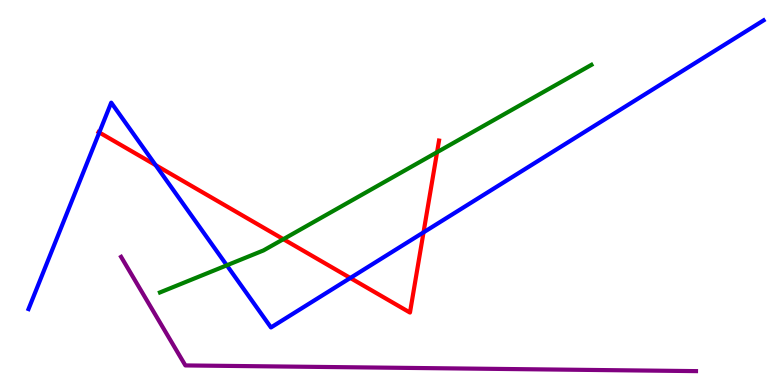[{'lines': ['blue', 'red'], 'intersections': [{'x': 1.28, 'y': 6.56}, {'x': 2.01, 'y': 5.71}, {'x': 4.52, 'y': 2.78}, {'x': 5.46, 'y': 3.96}]}, {'lines': ['green', 'red'], 'intersections': [{'x': 3.66, 'y': 3.79}, {'x': 5.64, 'y': 6.05}]}, {'lines': ['purple', 'red'], 'intersections': []}, {'lines': ['blue', 'green'], 'intersections': [{'x': 2.93, 'y': 3.11}]}, {'lines': ['blue', 'purple'], 'intersections': []}, {'lines': ['green', 'purple'], 'intersections': []}]